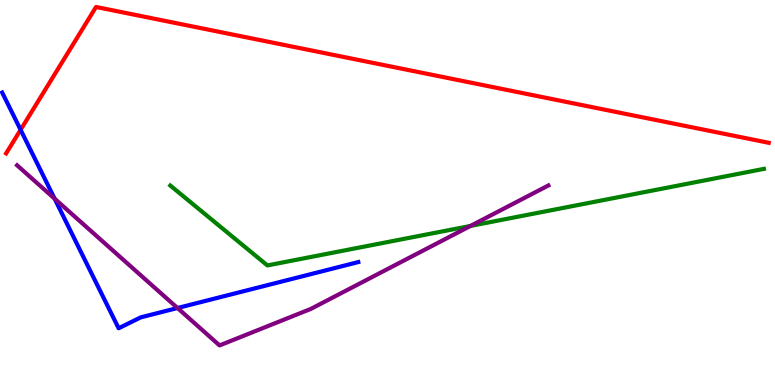[{'lines': ['blue', 'red'], 'intersections': [{'x': 0.266, 'y': 6.63}]}, {'lines': ['green', 'red'], 'intersections': []}, {'lines': ['purple', 'red'], 'intersections': []}, {'lines': ['blue', 'green'], 'intersections': []}, {'lines': ['blue', 'purple'], 'intersections': [{'x': 0.705, 'y': 4.84}, {'x': 2.29, 'y': 2.0}]}, {'lines': ['green', 'purple'], 'intersections': [{'x': 6.07, 'y': 4.13}]}]